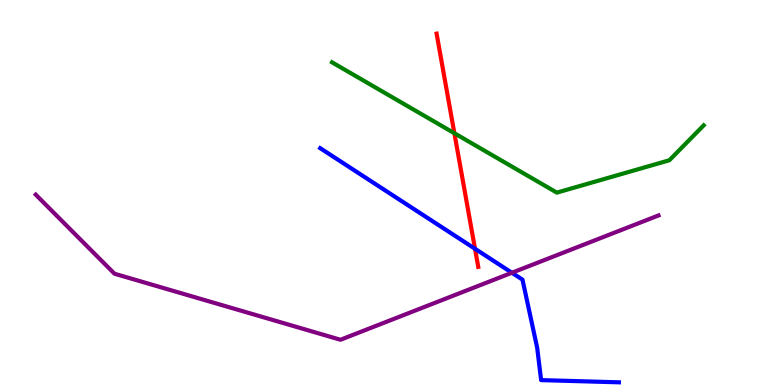[{'lines': ['blue', 'red'], 'intersections': [{'x': 6.13, 'y': 3.54}]}, {'lines': ['green', 'red'], 'intersections': [{'x': 5.86, 'y': 6.54}]}, {'lines': ['purple', 'red'], 'intersections': []}, {'lines': ['blue', 'green'], 'intersections': []}, {'lines': ['blue', 'purple'], 'intersections': [{'x': 6.61, 'y': 2.92}]}, {'lines': ['green', 'purple'], 'intersections': []}]